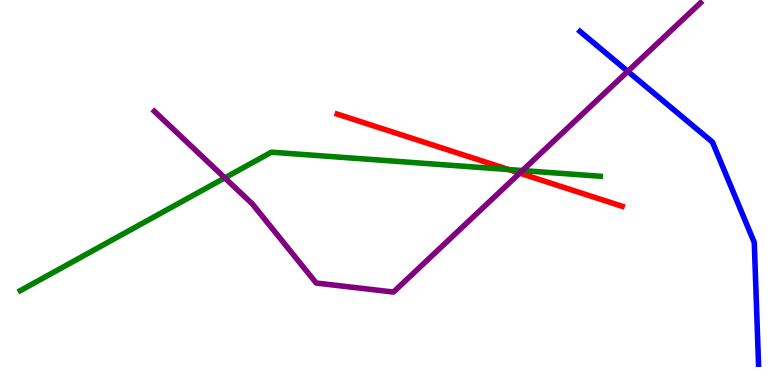[{'lines': ['blue', 'red'], 'intersections': []}, {'lines': ['green', 'red'], 'intersections': [{'x': 6.56, 'y': 5.6}]}, {'lines': ['purple', 'red'], 'intersections': [{'x': 6.71, 'y': 5.5}]}, {'lines': ['blue', 'green'], 'intersections': []}, {'lines': ['blue', 'purple'], 'intersections': [{'x': 8.1, 'y': 8.15}]}, {'lines': ['green', 'purple'], 'intersections': [{'x': 2.9, 'y': 5.38}, {'x': 6.74, 'y': 5.57}]}]